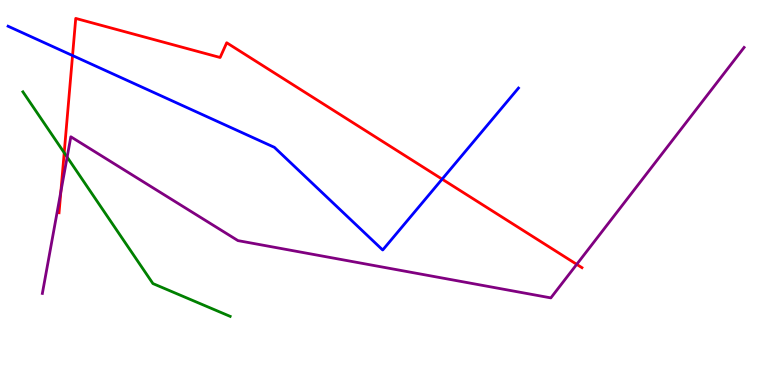[{'lines': ['blue', 'red'], 'intersections': [{'x': 0.936, 'y': 8.56}, {'x': 5.7, 'y': 5.35}]}, {'lines': ['green', 'red'], 'intersections': [{'x': 0.828, 'y': 6.03}]}, {'lines': ['purple', 'red'], 'intersections': [{'x': 0.785, 'y': 5.02}, {'x': 7.44, 'y': 3.13}]}, {'lines': ['blue', 'green'], 'intersections': []}, {'lines': ['blue', 'purple'], 'intersections': []}, {'lines': ['green', 'purple'], 'intersections': [{'x': 0.866, 'y': 5.92}]}]